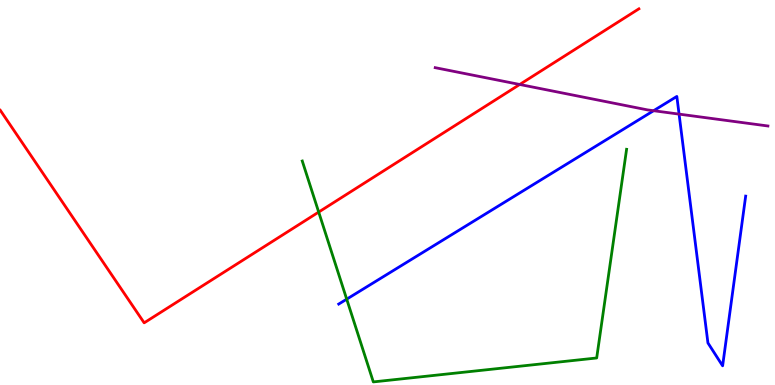[{'lines': ['blue', 'red'], 'intersections': []}, {'lines': ['green', 'red'], 'intersections': [{'x': 4.11, 'y': 4.49}]}, {'lines': ['purple', 'red'], 'intersections': [{'x': 6.71, 'y': 7.81}]}, {'lines': ['blue', 'green'], 'intersections': [{'x': 4.47, 'y': 2.23}]}, {'lines': ['blue', 'purple'], 'intersections': [{'x': 8.43, 'y': 7.12}, {'x': 8.76, 'y': 7.04}]}, {'lines': ['green', 'purple'], 'intersections': []}]